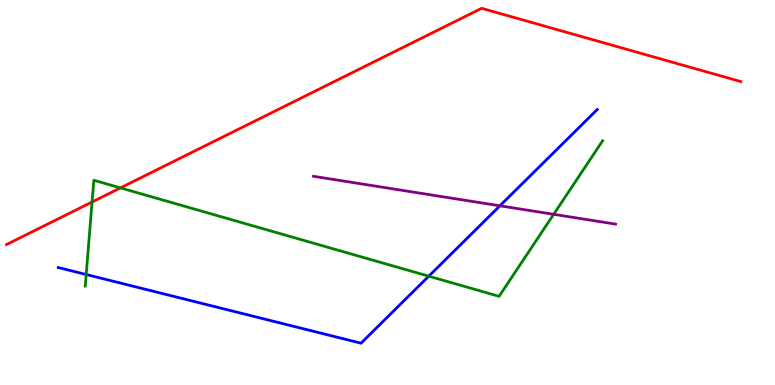[{'lines': ['blue', 'red'], 'intersections': []}, {'lines': ['green', 'red'], 'intersections': [{'x': 1.19, 'y': 4.75}, {'x': 1.55, 'y': 5.12}]}, {'lines': ['purple', 'red'], 'intersections': []}, {'lines': ['blue', 'green'], 'intersections': [{'x': 1.11, 'y': 2.87}, {'x': 5.53, 'y': 2.83}]}, {'lines': ['blue', 'purple'], 'intersections': [{'x': 6.45, 'y': 4.65}]}, {'lines': ['green', 'purple'], 'intersections': [{'x': 7.14, 'y': 4.43}]}]